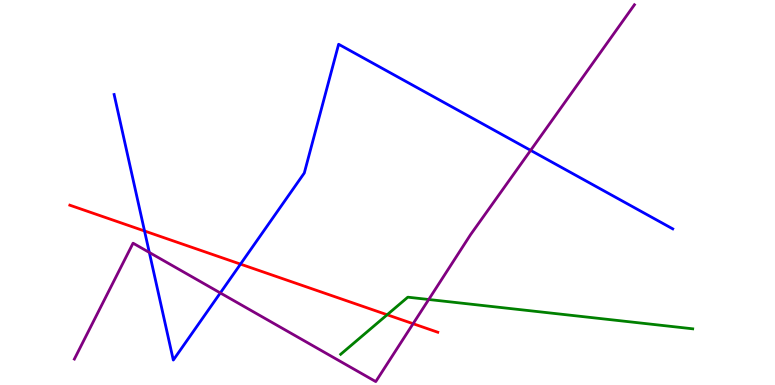[{'lines': ['blue', 'red'], 'intersections': [{'x': 1.87, 'y': 4.0}, {'x': 3.1, 'y': 3.14}]}, {'lines': ['green', 'red'], 'intersections': [{'x': 5.0, 'y': 1.82}]}, {'lines': ['purple', 'red'], 'intersections': [{'x': 5.33, 'y': 1.59}]}, {'lines': ['blue', 'green'], 'intersections': []}, {'lines': ['blue', 'purple'], 'intersections': [{'x': 1.93, 'y': 3.44}, {'x': 2.84, 'y': 2.39}, {'x': 6.85, 'y': 6.09}]}, {'lines': ['green', 'purple'], 'intersections': [{'x': 5.53, 'y': 2.22}]}]